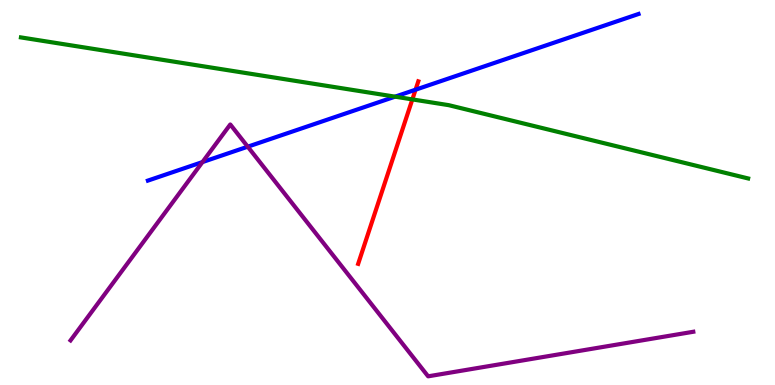[{'lines': ['blue', 'red'], 'intersections': [{'x': 5.36, 'y': 7.67}]}, {'lines': ['green', 'red'], 'intersections': [{'x': 5.32, 'y': 7.42}]}, {'lines': ['purple', 'red'], 'intersections': []}, {'lines': ['blue', 'green'], 'intersections': [{'x': 5.1, 'y': 7.49}]}, {'lines': ['blue', 'purple'], 'intersections': [{'x': 2.61, 'y': 5.79}, {'x': 3.2, 'y': 6.19}]}, {'lines': ['green', 'purple'], 'intersections': []}]